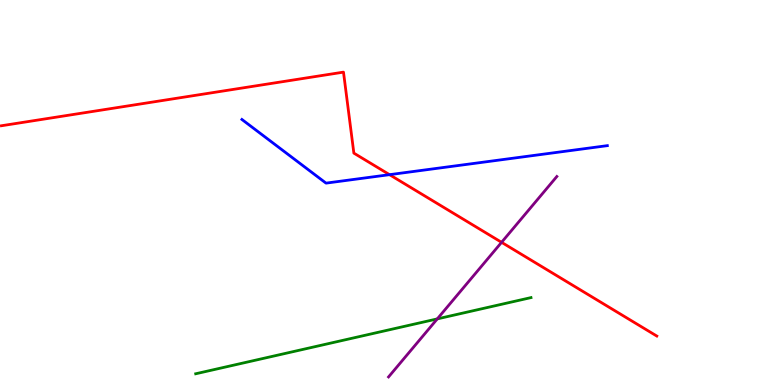[{'lines': ['blue', 'red'], 'intersections': [{'x': 5.03, 'y': 5.46}]}, {'lines': ['green', 'red'], 'intersections': []}, {'lines': ['purple', 'red'], 'intersections': [{'x': 6.47, 'y': 3.71}]}, {'lines': ['blue', 'green'], 'intersections': []}, {'lines': ['blue', 'purple'], 'intersections': []}, {'lines': ['green', 'purple'], 'intersections': [{'x': 5.64, 'y': 1.72}]}]